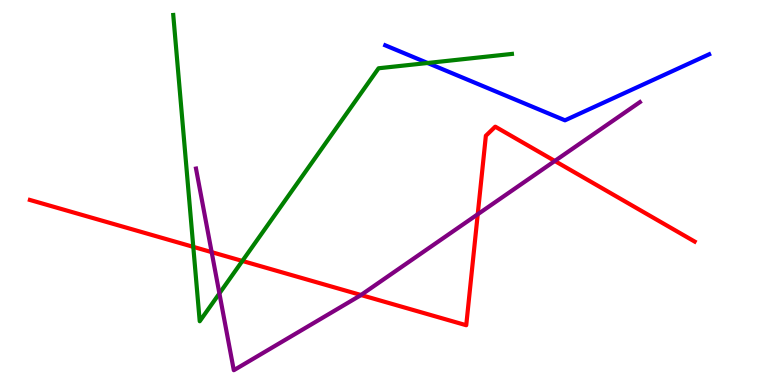[{'lines': ['blue', 'red'], 'intersections': []}, {'lines': ['green', 'red'], 'intersections': [{'x': 2.49, 'y': 3.59}, {'x': 3.13, 'y': 3.22}]}, {'lines': ['purple', 'red'], 'intersections': [{'x': 2.73, 'y': 3.45}, {'x': 4.66, 'y': 2.34}, {'x': 6.16, 'y': 4.43}, {'x': 7.16, 'y': 5.82}]}, {'lines': ['blue', 'green'], 'intersections': [{'x': 5.52, 'y': 8.36}]}, {'lines': ['blue', 'purple'], 'intersections': []}, {'lines': ['green', 'purple'], 'intersections': [{'x': 2.83, 'y': 2.38}]}]